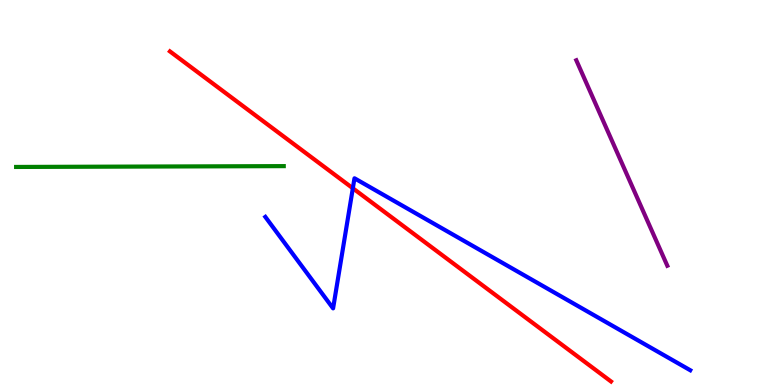[{'lines': ['blue', 'red'], 'intersections': [{'x': 4.55, 'y': 5.11}]}, {'lines': ['green', 'red'], 'intersections': []}, {'lines': ['purple', 'red'], 'intersections': []}, {'lines': ['blue', 'green'], 'intersections': []}, {'lines': ['blue', 'purple'], 'intersections': []}, {'lines': ['green', 'purple'], 'intersections': []}]